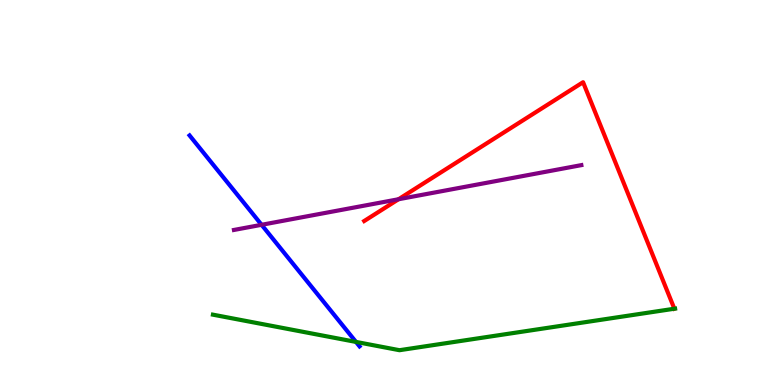[{'lines': ['blue', 'red'], 'intersections': []}, {'lines': ['green', 'red'], 'intersections': [{'x': 8.7, 'y': 1.98}]}, {'lines': ['purple', 'red'], 'intersections': [{'x': 5.14, 'y': 4.82}]}, {'lines': ['blue', 'green'], 'intersections': [{'x': 4.59, 'y': 1.12}]}, {'lines': ['blue', 'purple'], 'intersections': [{'x': 3.38, 'y': 4.16}]}, {'lines': ['green', 'purple'], 'intersections': []}]